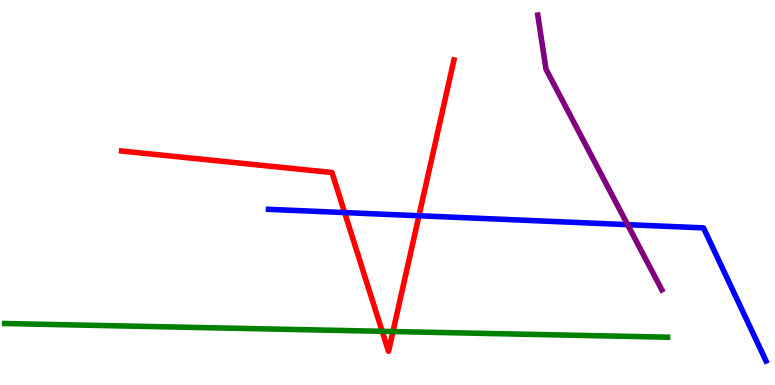[{'lines': ['blue', 'red'], 'intersections': [{'x': 4.45, 'y': 4.48}, {'x': 5.41, 'y': 4.4}]}, {'lines': ['green', 'red'], 'intersections': [{'x': 4.93, 'y': 1.39}, {'x': 5.07, 'y': 1.39}]}, {'lines': ['purple', 'red'], 'intersections': []}, {'lines': ['blue', 'green'], 'intersections': []}, {'lines': ['blue', 'purple'], 'intersections': [{'x': 8.1, 'y': 4.16}]}, {'lines': ['green', 'purple'], 'intersections': []}]